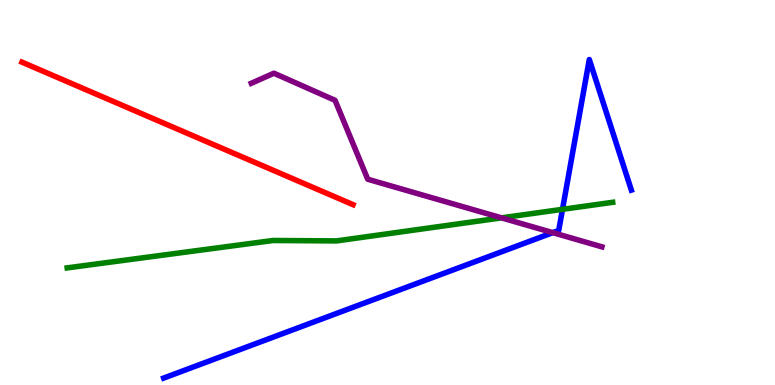[{'lines': ['blue', 'red'], 'intersections': []}, {'lines': ['green', 'red'], 'intersections': []}, {'lines': ['purple', 'red'], 'intersections': []}, {'lines': ['blue', 'green'], 'intersections': [{'x': 7.26, 'y': 4.56}]}, {'lines': ['blue', 'purple'], 'intersections': [{'x': 7.13, 'y': 3.96}]}, {'lines': ['green', 'purple'], 'intersections': [{'x': 6.47, 'y': 4.34}]}]